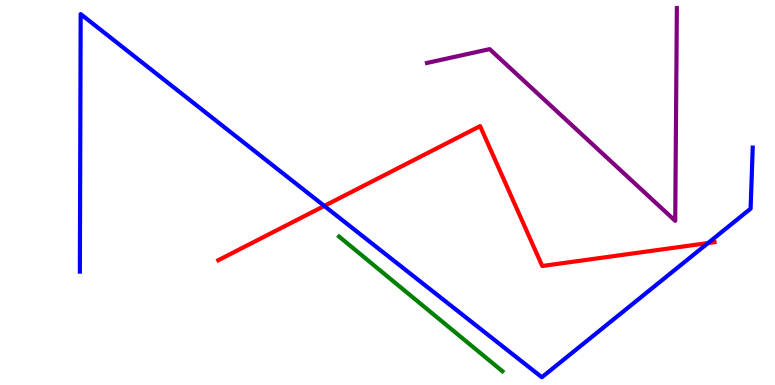[{'lines': ['blue', 'red'], 'intersections': [{'x': 4.18, 'y': 4.65}, {'x': 9.14, 'y': 3.69}]}, {'lines': ['green', 'red'], 'intersections': []}, {'lines': ['purple', 'red'], 'intersections': []}, {'lines': ['blue', 'green'], 'intersections': []}, {'lines': ['blue', 'purple'], 'intersections': []}, {'lines': ['green', 'purple'], 'intersections': []}]